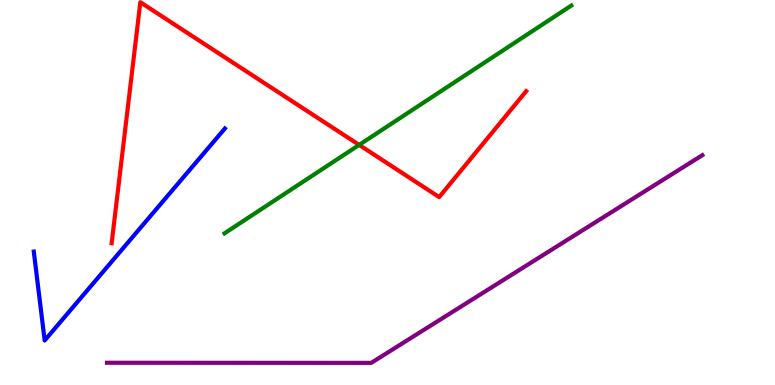[{'lines': ['blue', 'red'], 'intersections': []}, {'lines': ['green', 'red'], 'intersections': [{'x': 4.63, 'y': 6.24}]}, {'lines': ['purple', 'red'], 'intersections': []}, {'lines': ['blue', 'green'], 'intersections': []}, {'lines': ['blue', 'purple'], 'intersections': []}, {'lines': ['green', 'purple'], 'intersections': []}]